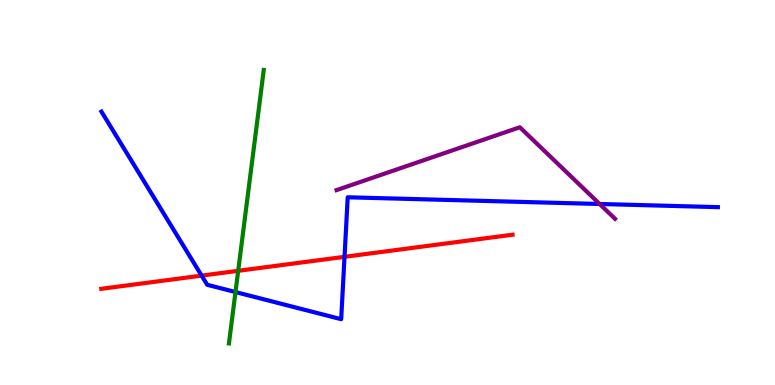[{'lines': ['blue', 'red'], 'intersections': [{'x': 2.6, 'y': 2.84}, {'x': 4.45, 'y': 3.33}]}, {'lines': ['green', 'red'], 'intersections': [{'x': 3.07, 'y': 2.97}]}, {'lines': ['purple', 'red'], 'intersections': []}, {'lines': ['blue', 'green'], 'intersections': [{'x': 3.04, 'y': 2.41}]}, {'lines': ['blue', 'purple'], 'intersections': [{'x': 7.74, 'y': 4.7}]}, {'lines': ['green', 'purple'], 'intersections': []}]